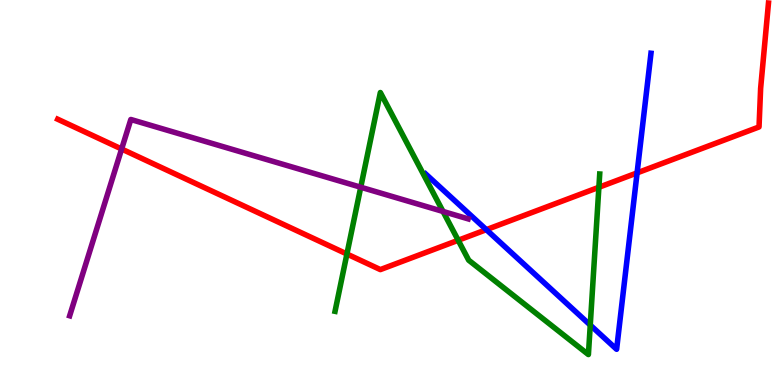[{'lines': ['blue', 'red'], 'intersections': [{'x': 6.28, 'y': 4.03}, {'x': 8.22, 'y': 5.51}]}, {'lines': ['green', 'red'], 'intersections': [{'x': 4.48, 'y': 3.4}, {'x': 5.91, 'y': 3.76}, {'x': 7.73, 'y': 5.14}]}, {'lines': ['purple', 'red'], 'intersections': [{'x': 1.57, 'y': 6.13}]}, {'lines': ['blue', 'green'], 'intersections': [{'x': 7.62, 'y': 1.56}]}, {'lines': ['blue', 'purple'], 'intersections': []}, {'lines': ['green', 'purple'], 'intersections': [{'x': 4.65, 'y': 5.14}, {'x': 5.72, 'y': 4.51}]}]